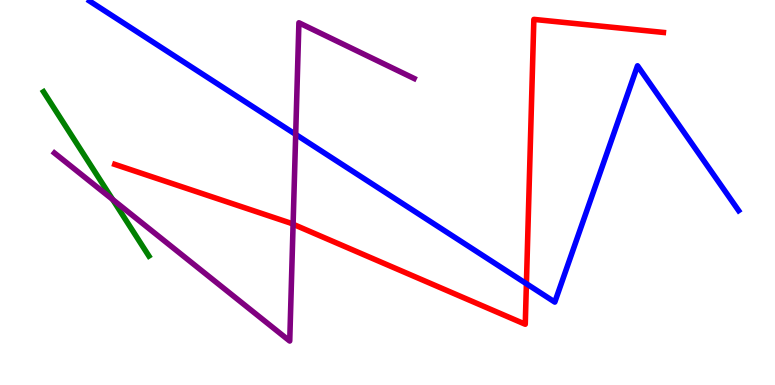[{'lines': ['blue', 'red'], 'intersections': [{'x': 6.79, 'y': 2.63}]}, {'lines': ['green', 'red'], 'intersections': []}, {'lines': ['purple', 'red'], 'intersections': [{'x': 3.78, 'y': 4.18}]}, {'lines': ['blue', 'green'], 'intersections': []}, {'lines': ['blue', 'purple'], 'intersections': [{'x': 3.82, 'y': 6.51}]}, {'lines': ['green', 'purple'], 'intersections': [{'x': 1.45, 'y': 4.82}]}]